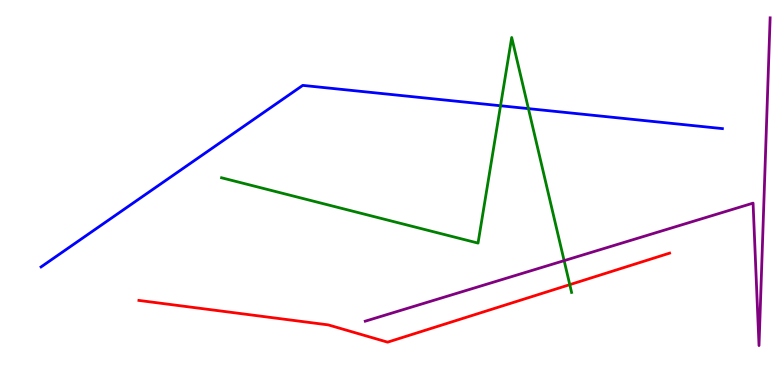[{'lines': ['blue', 'red'], 'intersections': []}, {'lines': ['green', 'red'], 'intersections': [{'x': 7.35, 'y': 2.61}]}, {'lines': ['purple', 'red'], 'intersections': []}, {'lines': ['blue', 'green'], 'intersections': [{'x': 6.46, 'y': 7.25}, {'x': 6.82, 'y': 7.18}]}, {'lines': ['blue', 'purple'], 'intersections': []}, {'lines': ['green', 'purple'], 'intersections': [{'x': 7.28, 'y': 3.23}]}]